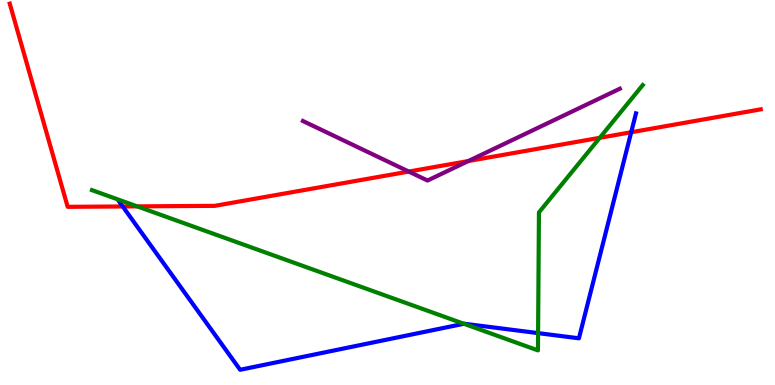[{'lines': ['blue', 'red'], 'intersections': [{'x': 1.58, 'y': 4.64}, {'x': 8.14, 'y': 6.57}]}, {'lines': ['green', 'red'], 'intersections': [{'x': 1.77, 'y': 4.64}, {'x': 7.74, 'y': 6.42}]}, {'lines': ['purple', 'red'], 'intersections': [{'x': 5.27, 'y': 5.54}, {'x': 6.04, 'y': 5.82}]}, {'lines': ['blue', 'green'], 'intersections': [{'x': 5.99, 'y': 1.59}, {'x': 6.94, 'y': 1.35}]}, {'lines': ['blue', 'purple'], 'intersections': []}, {'lines': ['green', 'purple'], 'intersections': []}]